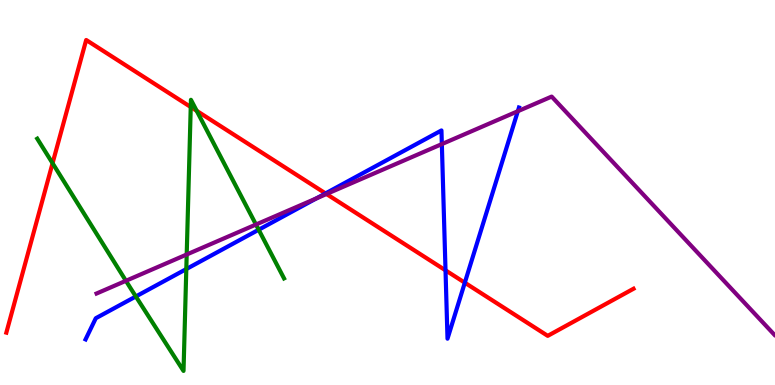[{'lines': ['blue', 'red'], 'intersections': [{'x': 4.2, 'y': 4.98}, {'x': 5.75, 'y': 2.98}, {'x': 6.0, 'y': 2.66}]}, {'lines': ['green', 'red'], 'intersections': [{'x': 0.678, 'y': 5.76}, {'x': 2.46, 'y': 7.22}, {'x': 2.54, 'y': 7.12}]}, {'lines': ['purple', 'red'], 'intersections': [{'x': 4.21, 'y': 4.96}]}, {'lines': ['blue', 'green'], 'intersections': [{'x': 1.75, 'y': 2.3}, {'x': 2.4, 'y': 3.01}, {'x': 3.34, 'y': 4.03}]}, {'lines': ['blue', 'purple'], 'intersections': [{'x': 4.08, 'y': 4.85}, {'x': 5.7, 'y': 6.26}, {'x': 6.68, 'y': 7.11}]}, {'lines': ['green', 'purple'], 'intersections': [{'x': 1.62, 'y': 2.71}, {'x': 2.41, 'y': 3.39}, {'x': 3.3, 'y': 4.17}]}]